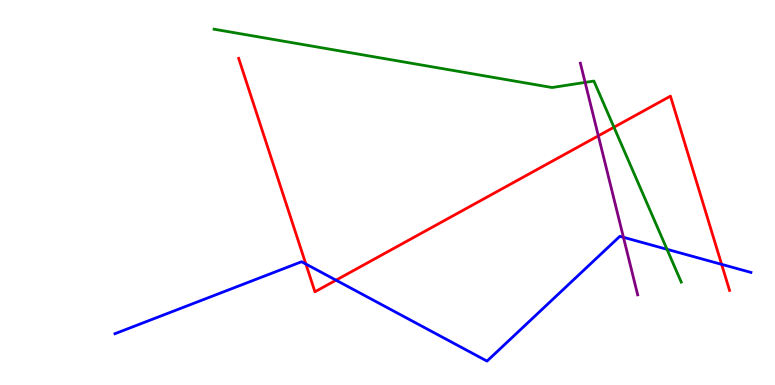[{'lines': ['blue', 'red'], 'intersections': [{'x': 3.95, 'y': 3.14}, {'x': 4.34, 'y': 2.72}, {'x': 9.31, 'y': 3.13}]}, {'lines': ['green', 'red'], 'intersections': [{'x': 7.92, 'y': 6.7}]}, {'lines': ['purple', 'red'], 'intersections': [{'x': 7.72, 'y': 6.47}]}, {'lines': ['blue', 'green'], 'intersections': [{'x': 8.61, 'y': 3.52}]}, {'lines': ['blue', 'purple'], 'intersections': [{'x': 8.04, 'y': 3.84}]}, {'lines': ['green', 'purple'], 'intersections': [{'x': 7.55, 'y': 7.86}]}]